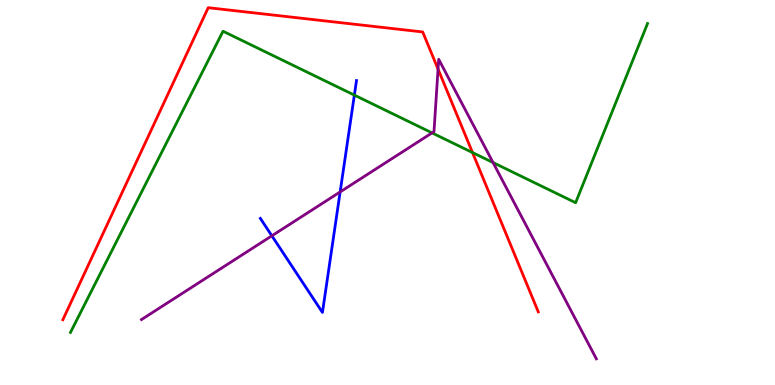[{'lines': ['blue', 'red'], 'intersections': []}, {'lines': ['green', 'red'], 'intersections': [{'x': 6.1, 'y': 6.04}]}, {'lines': ['purple', 'red'], 'intersections': [{'x': 5.65, 'y': 8.2}]}, {'lines': ['blue', 'green'], 'intersections': [{'x': 4.57, 'y': 7.53}]}, {'lines': ['blue', 'purple'], 'intersections': [{'x': 3.51, 'y': 3.88}, {'x': 4.39, 'y': 5.01}]}, {'lines': ['green', 'purple'], 'intersections': [{'x': 5.57, 'y': 6.55}, {'x': 6.36, 'y': 5.78}]}]